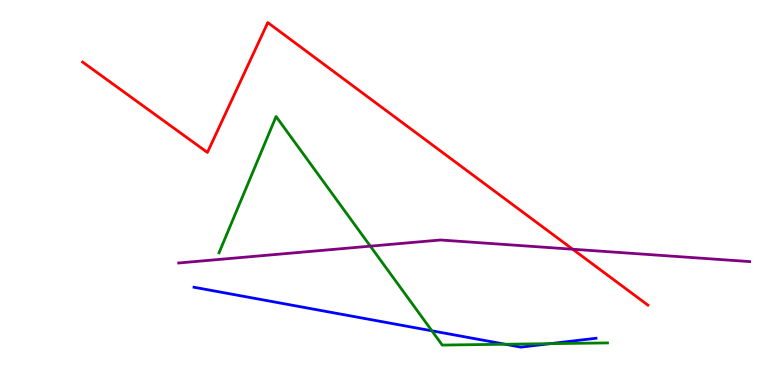[{'lines': ['blue', 'red'], 'intersections': []}, {'lines': ['green', 'red'], 'intersections': []}, {'lines': ['purple', 'red'], 'intersections': [{'x': 7.39, 'y': 3.53}]}, {'lines': ['blue', 'green'], 'intersections': [{'x': 5.57, 'y': 1.41}, {'x': 6.52, 'y': 1.06}, {'x': 7.1, 'y': 1.07}]}, {'lines': ['blue', 'purple'], 'intersections': []}, {'lines': ['green', 'purple'], 'intersections': [{'x': 4.78, 'y': 3.61}]}]